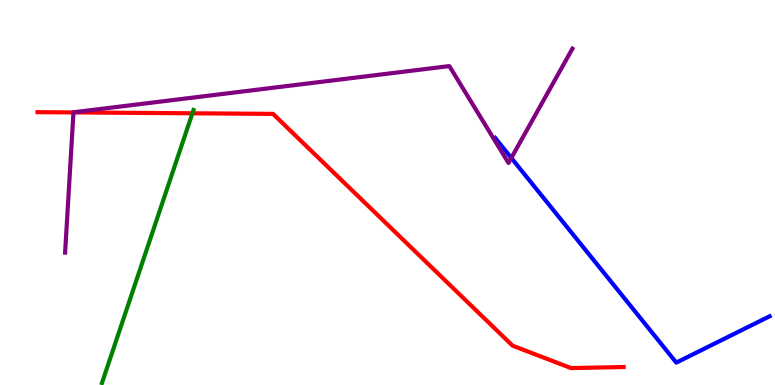[{'lines': ['blue', 'red'], 'intersections': []}, {'lines': ['green', 'red'], 'intersections': [{'x': 2.48, 'y': 7.06}]}, {'lines': ['purple', 'red'], 'intersections': [{'x': 0.948, 'y': 7.08}]}, {'lines': ['blue', 'green'], 'intersections': []}, {'lines': ['blue', 'purple'], 'intersections': [{'x': 6.6, 'y': 5.9}]}, {'lines': ['green', 'purple'], 'intersections': []}]